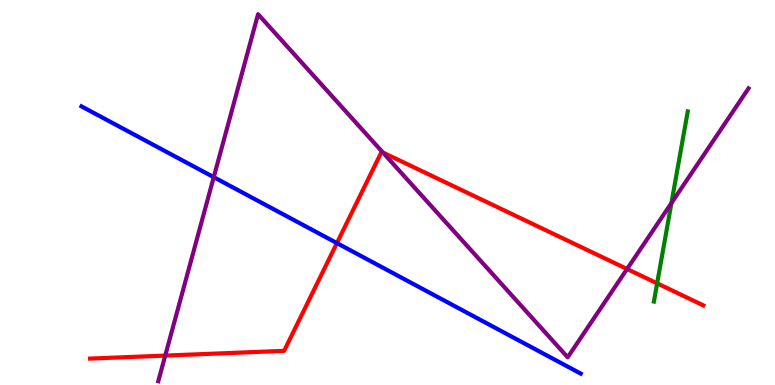[{'lines': ['blue', 'red'], 'intersections': [{'x': 4.35, 'y': 3.69}]}, {'lines': ['green', 'red'], 'intersections': [{'x': 8.48, 'y': 2.64}]}, {'lines': ['purple', 'red'], 'intersections': [{'x': 2.13, 'y': 0.764}, {'x': 4.94, 'y': 6.04}, {'x': 8.09, 'y': 3.01}]}, {'lines': ['blue', 'green'], 'intersections': []}, {'lines': ['blue', 'purple'], 'intersections': [{'x': 2.76, 'y': 5.4}]}, {'lines': ['green', 'purple'], 'intersections': [{'x': 8.66, 'y': 4.73}]}]